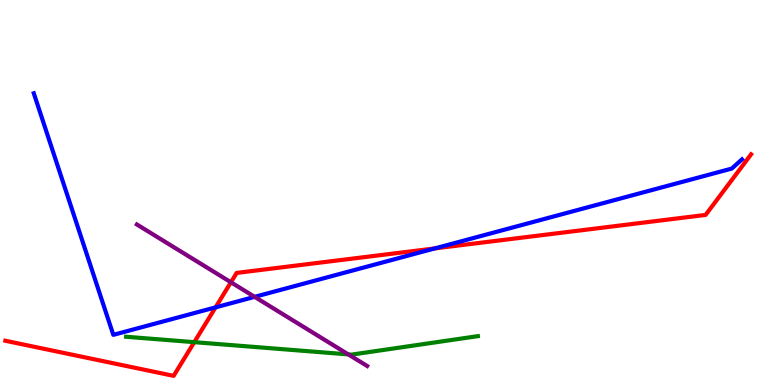[{'lines': ['blue', 'red'], 'intersections': [{'x': 2.78, 'y': 2.02}, {'x': 5.61, 'y': 3.55}]}, {'lines': ['green', 'red'], 'intersections': [{'x': 2.51, 'y': 1.11}]}, {'lines': ['purple', 'red'], 'intersections': [{'x': 2.98, 'y': 2.67}]}, {'lines': ['blue', 'green'], 'intersections': []}, {'lines': ['blue', 'purple'], 'intersections': [{'x': 3.29, 'y': 2.29}]}, {'lines': ['green', 'purple'], 'intersections': [{'x': 4.49, 'y': 0.795}]}]